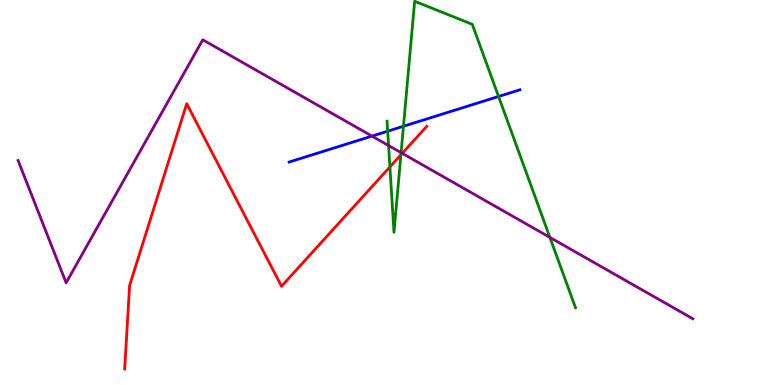[{'lines': ['blue', 'red'], 'intersections': []}, {'lines': ['green', 'red'], 'intersections': [{'x': 5.03, 'y': 5.66}, {'x': 5.17, 'y': 5.98}]}, {'lines': ['purple', 'red'], 'intersections': [{'x': 5.19, 'y': 6.02}]}, {'lines': ['blue', 'green'], 'intersections': [{'x': 5.0, 'y': 6.59}, {'x': 5.21, 'y': 6.72}, {'x': 6.43, 'y': 7.49}]}, {'lines': ['blue', 'purple'], 'intersections': [{'x': 4.8, 'y': 6.46}]}, {'lines': ['green', 'purple'], 'intersections': [{'x': 5.01, 'y': 6.22}, {'x': 5.18, 'y': 6.03}, {'x': 7.1, 'y': 3.83}]}]